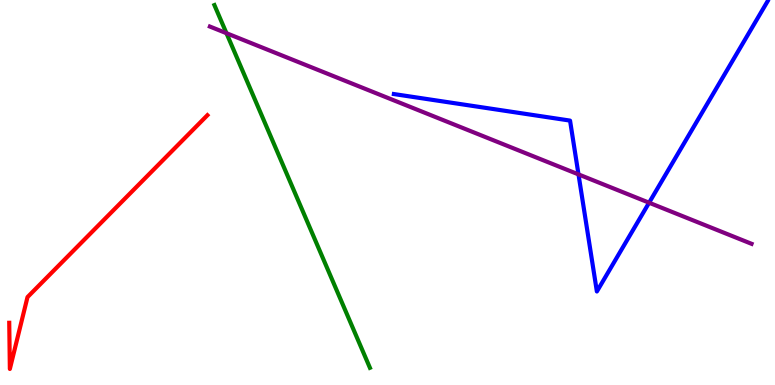[{'lines': ['blue', 'red'], 'intersections': []}, {'lines': ['green', 'red'], 'intersections': []}, {'lines': ['purple', 'red'], 'intersections': []}, {'lines': ['blue', 'green'], 'intersections': []}, {'lines': ['blue', 'purple'], 'intersections': [{'x': 7.46, 'y': 5.47}, {'x': 8.38, 'y': 4.73}]}, {'lines': ['green', 'purple'], 'intersections': [{'x': 2.92, 'y': 9.14}]}]